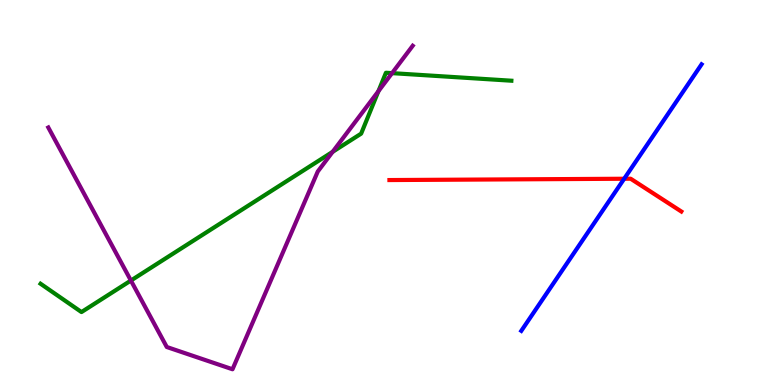[{'lines': ['blue', 'red'], 'intersections': [{'x': 8.05, 'y': 5.36}]}, {'lines': ['green', 'red'], 'intersections': []}, {'lines': ['purple', 'red'], 'intersections': []}, {'lines': ['blue', 'green'], 'intersections': []}, {'lines': ['blue', 'purple'], 'intersections': []}, {'lines': ['green', 'purple'], 'intersections': [{'x': 1.69, 'y': 2.71}, {'x': 4.29, 'y': 6.06}, {'x': 4.88, 'y': 7.63}, {'x': 5.06, 'y': 8.1}]}]